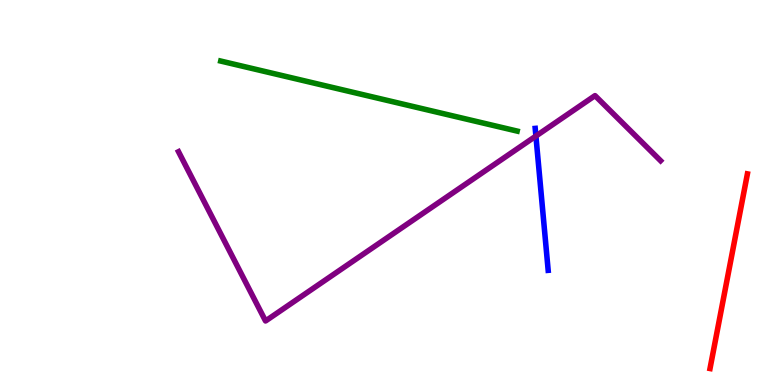[{'lines': ['blue', 'red'], 'intersections': []}, {'lines': ['green', 'red'], 'intersections': []}, {'lines': ['purple', 'red'], 'intersections': []}, {'lines': ['blue', 'green'], 'intersections': []}, {'lines': ['blue', 'purple'], 'intersections': [{'x': 6.91, 'y': 6.47}]}, {'lines': ['green', 'purple'], 'intersections': []}]